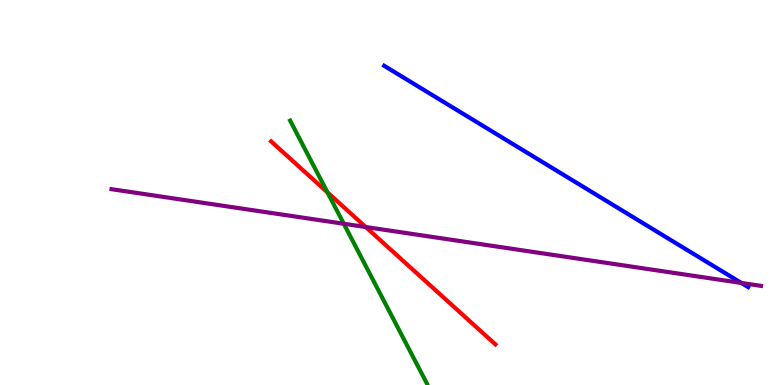[{'lines': ['blue', 'red'], 'intersections': []}, {'lines': ['green', 'red'], 'intersections': [{'x': 4.23, 'y': 5.0}]}, {'lines': ['purple', 'red'], 'intersections': [{'x': 4.72, 'y': 4.1}]}, {'lines': ['blue', 'green'], 'intersections': []}, {'lines': ['blue', 'purple'], 'intersections': [{'x': 9.57, 'y': 2.65}]}, {'lines': ['green', 'purple'], 'intersections': [{'x': 4.44, 'y': 4.19}]}]